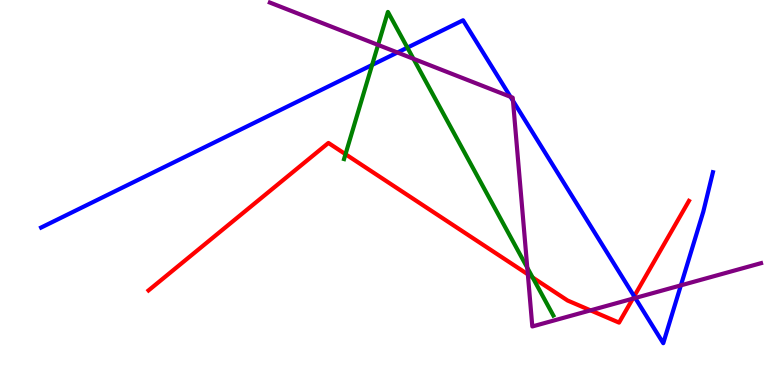[{'lines': ['blue', 'red'], 'intersections': [{'x': 8.18, 'y': 2.3}]}, {'lines': ['green', 'red'], 'intersections': [{'x': 4.46, 'y': 5.99}, {'x': 6.87, 'y': 2.79}]}, {'lines': ['purple', 'red'], 'intersections': [{'x': 6.81, 'y': 2.87}, {'x': 7.62, 'y': 1.94}, {'x': 8.17, 'y': 2.24}]}, {'lines': ['blue', 'green'], 'intersections': [{'x': 4.8, 'y': 8.31}, {'x': 5.26, 'y': 8.76}]}, {'lines': ['blue', 'purple'], 'intersections': [{'x': 5.13, 'y': 8.64}, {'x': 6.59, 'y': 7.49}, {'x': 6.62, 'y': 7.38}, {'x': 8.2, 'y': 2.26}, {'x': 8.79, 'y': 2.59}]}, {'lines': ['green', 'purple'], 'intersections': [{'x': 4.88, 'y': 8.83}, {'x': 5.33, 'y': 8.47}, {'x': 6.8, 'y': 3.05}]}]